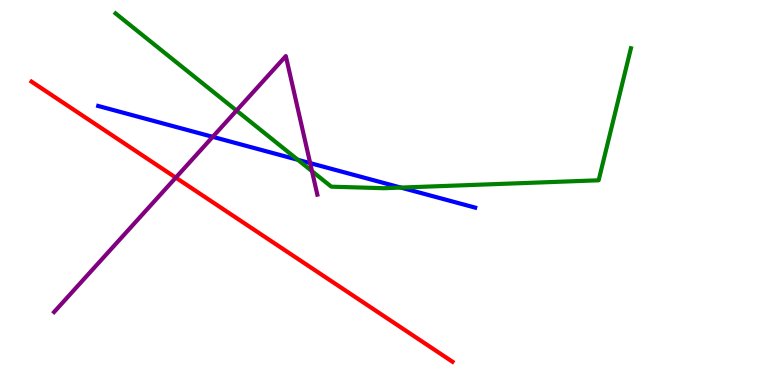[{'lines': ['blue', 'red'], 'intersections': []}, {'lines': ['green', 'red'], 'intersections': []}, {'lines': ['purple', 'red'], 'intersections': [{'x': 2.27, 'y': 5.39}]}, {'lines': ['blue', 'green'], 'intersections': [{'x': 3.84, 'y': 5.85}, {'x': 5.17, 'y': 5.13}]}, {'lines': ['blue', 'purple'], 'intersections': [{'x': 2.74, 'y': 6.45}, {'x': 4.0, 'y': 5.76}]}, {'lines': ['green', 'purple'], 'intersections': [{'x': 3.05, 'y': 7.13}, {'x': 4.03, 'y': 5.55}]}]